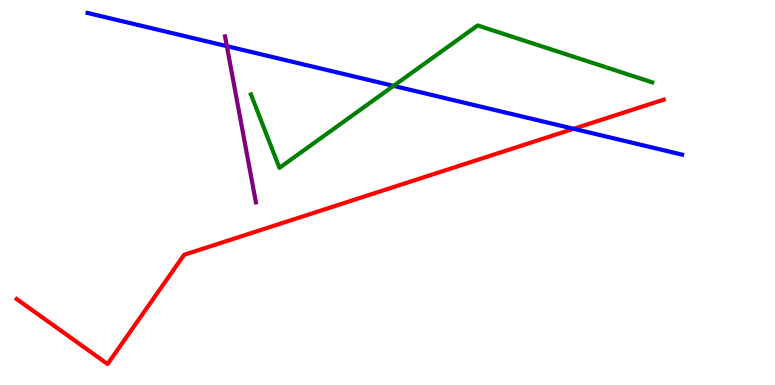[{'lines': ['blue', 'red'], 'intersections': [{'x': 7.4, 'y': 6.65}]}, {'lines': ['green', 'red'], 'intersections': []}, {'lines': ['purple', 'red'], 'intersections': []}, {'lines': ['blue', 'green'], 'intersections': [{'x': 5.08, 'y': 7.77}]}, {'lines': ['blue', 'purple'], 'intersections': [{'x': 2.93, 'y': 8.8}]}, {'lines': ['green', 'purple'], 'intersections': []}]